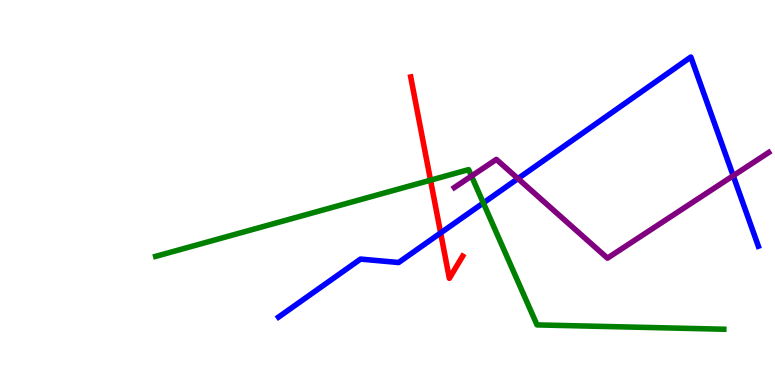[{'lines': ['blue', 'red'], 'intersections': [{'x': 5.69, 'y': 3.95}]}, {'lines': ['green', 'red'], 'intersections': [{'x': 5.56, 'y': 5.32}]}, {'lines': ['purple', 'red'], 'intersections': []}, {'lines': ['blue', 'green'], 'intersections': [{'x': 6.24, 'y': 4.73}]}, {'lines': ['blue', 'purple'], 'intersections': [{'x': 6.68, 'y': 5.36}, {'x': 9.46, 'y': 5.44}]}, {'lines': ['green', 'purple'], 'intersections': [{'x': 6.08, 'y': 5.43}]}]